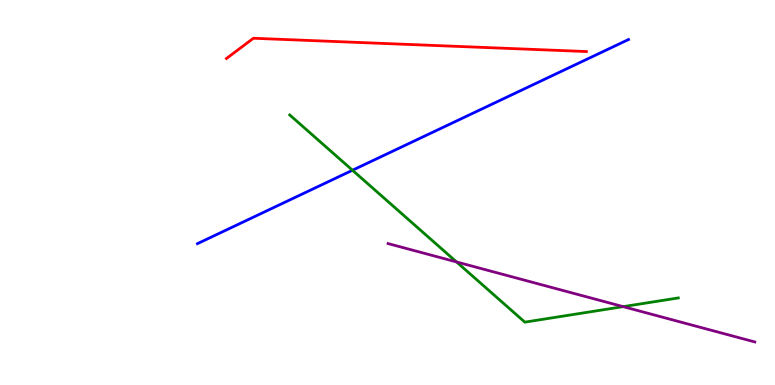[{'lines': ['blue', 'red'], 'intersections': []}, {'lines': ['green', 'red'], 'intersections': []}, {'lines': ['purple', 'red'], 'intersections': []}, {'lines': ['blue', 'green'], 'intersections': [{'x': 4.55, 'y': 5.58}]}, {'lines': ['blue', 'purple'], 'intersections': []}, {'lines': ['green', 'purple'], 'intersections': [{'x': 5.89, 'y': 3.2}, {'x': 8.04, 'y': 2.04}]}]